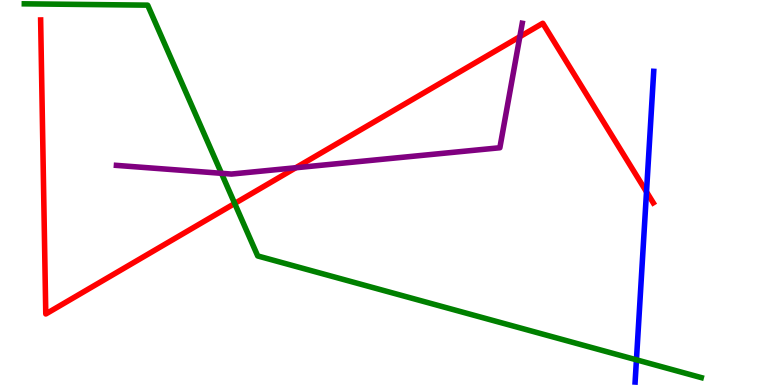[{'lines': ['blue', 'red'], 'intersections': [{'x': 8.34, 'y': 5.02}]}, {'lines': ['green', 'red'], 'intersections': [{'x': 3.03, 'y': 4.71}]}, {'lines': ['purple', 'red'], 'intersections': [{'x': 3.82, 'y': 5.64}, {'x': 6.71, 'y': 9.05}]}, {'lines': ['blue', 'green'], 'intersections': [{'x': 8.21, 'y': 0.654}]}, {'lines': ['blue', 'purple'], 'intersections': []}, {'lines': ['green', 'purple'], 'intersections': [{'x': 2.86, 'y': 5.5}]}]